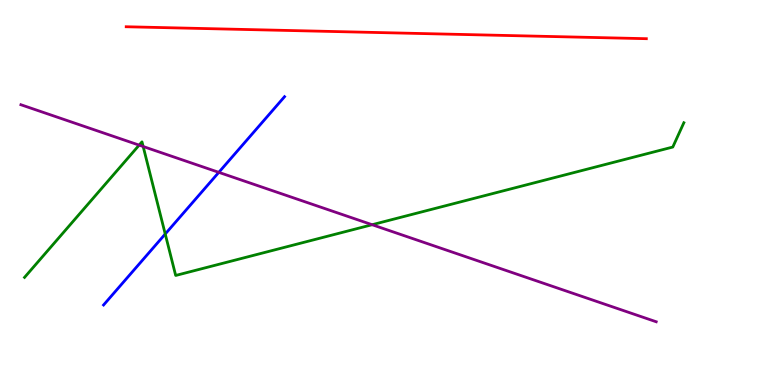[{'lines': ['blue', 'red'], 'intersections': []}, {'lines': ['green', 'red'], 'intersections': []}, {'lines': ['purple', 'red'], 'intersections': []}, {'lines': ['blue', 'green'], 'intersections': [{'x': 2.13, 'y': 3.92}]}, {'lines': ['blue', 'purple'], 'intersections': [{'x': 2.82, 'y': 5.52}]}, {'lines': ['green', 'purple'], 'intersections': [{'x': 1.8, 'y': 6.23}, {'x': 1.85, 'y': 6.19}, {'x': 4.8, 'y': 4.16}]}]